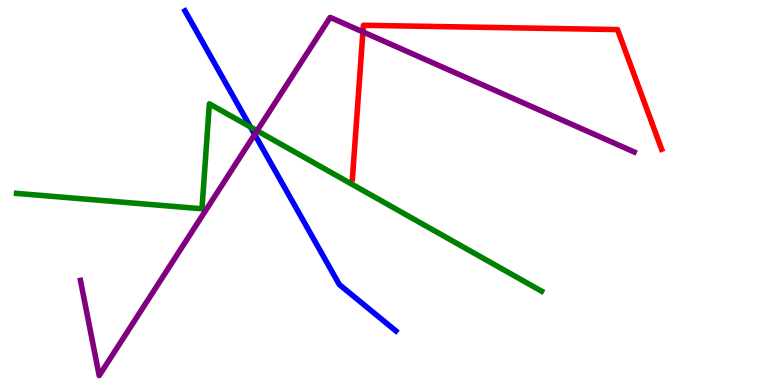[{'lines': ['blue', 'red'], 'intersections': []}, {'lines': ['green', 'red'], 'intersections': []}, {'lines': ['purple', 'red'], 'intersections': [{'x': 4.68, 'y': 9.17}]}, {'lines': ['blue', 'green'], 'intersections': [{'x': 3.23, 'y': 6.7}]}, {'lines': ['blue', 'purple'], 'intersections': [{'x': 3.29, 'y': 6.51}]}, {'lines': ['green', 'purple'], 'intersections': [{'x': 3.32, 'y': 6.6}]}]